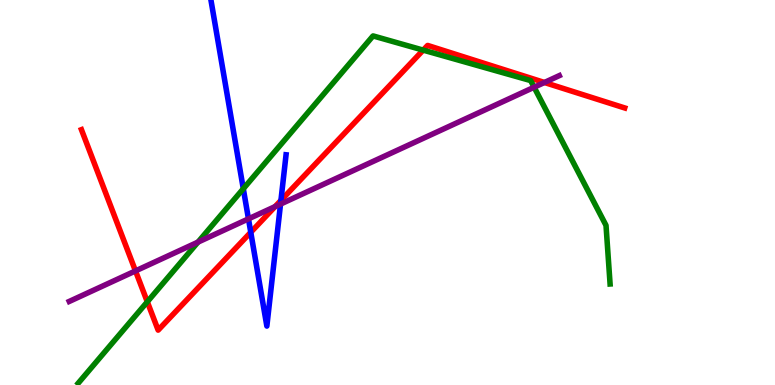[{'lines': ['blue', 'red'], 'intersections': [{'x': 3.24, 'y': 3.97}, {'x': 3.63, 'y': 4.79}]}, {'lines': ['green', 'red'], 'intersections': [{'x': 1.9, 'y': 2.16}, {'x': 5.46, 'y': 8.7}]}, {'lines': ['purple', 'red'], 'intersections': [{'x': 1.75, 'y': 2.96}, {'x': 3.55, 'y': 4.63}, {'x': 7.02, 'y': 7.86}]}, {'lines': ['blue', 'green'], 'intersections': [{'x': 3.14, 'y': 5.1}]}, {'lines': ['blue', 'purple'], 'intersections': [{'x': 3.21, 'y': 4.32}, {'x': 3.62, 'y': 4.7}]}, {'lines': ['green', 'purple'], 'intersections': [{'x': 2.55, 'y': 3.71}, {'x': 6.89, 'y': 7.73}]}]